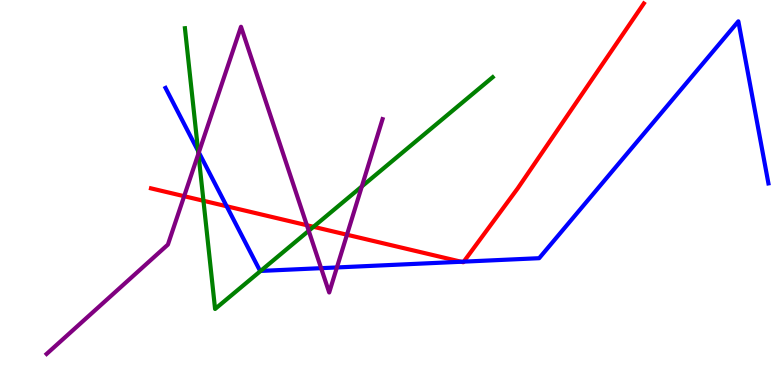[{'lines': ['blue', 'red'], 'intersections': [{'x': 2.92, 'y': 4.64}, {'x': 5.95, 'y': 3.2}, {'x': 5.98, 'y': 3.2}]}, {'lines': ['green', 'red'], 'intersections': [{'x': 2.63, 'y': 4.79}, {'x': 4.05, 'y': 4.11}]}, {'lines': ['purple', 'red'], 'intersections': [{'x': 2.38, 'y': 4.9}, {'x': 3.96, 'y': 4.15}, {'x': 4.48, 'y': 3.9}]}, {'lines': ['blue', 'green'], 'intersections': [{'x': 2.56, 'y': 6.08}, {'x': 3.36, 'y': 2.96}]}, {'lines': ['blue', 'purple'], 'intersections': [{'x': 2.57, 'y': 6.04}, {'x': 4.14, 'y': 3.03}, {'x': 4.35, 'y': 3.05}]}, {'lines': ['green', 'purple'], 'intersections': [{'x': 2.56, 'y': 6.01}, {'x': 3.98, 'y': 4.01}, {'x': 4.67, 'y': 5.16}]}]